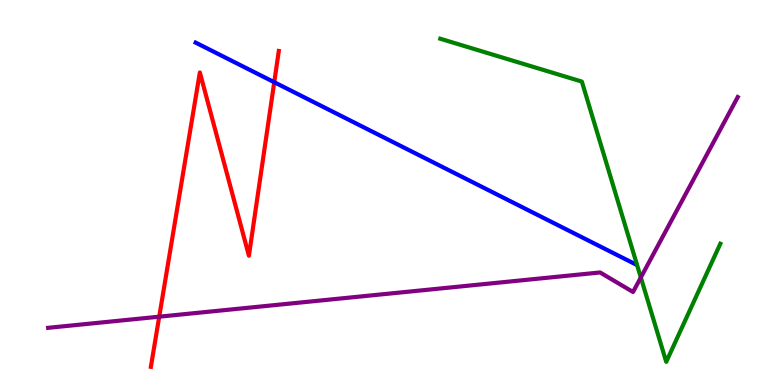[{'lines': ['blue', 'red'], 'intersections': [{'x': 3.54, 'y': 7.86}]}, {'lines': ['green', 'red'], 'intersections': []}, {'lines': ['purple', 'red'], 'intersections': [{'x': 2.05, 'y': 1.77}]}, {'lines': ['blue', 'green'], 'intersections': []}, {'lines': ['blue', 'purple'], 'intersections': []}, {'lines': ['green', 'purple'], 'intersections': [{'x': 8.27, 'y': 2.79}]}]